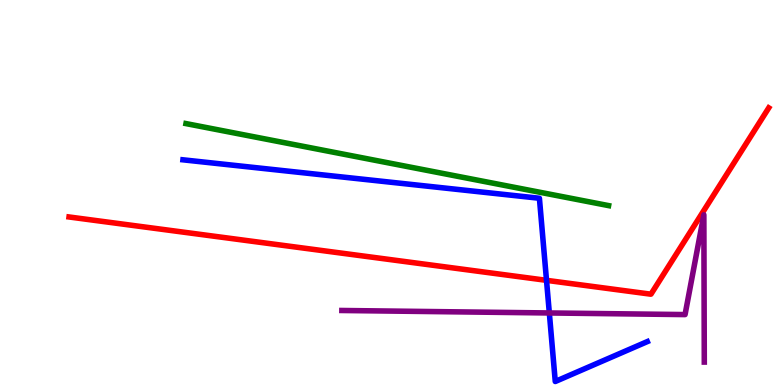[{'lines': ['blue', 'red'], 'intersections': [{'x': 7.05, 'y': 2.72}]}, {'lines': ['green', 'red'], 'intersections': []}, {'lines': ['purple', 'red'], 'intersections': []}, {'lines': ['blue', 'green'], 'intersections': []}, {'lines': ['blue', 'purple'], 'intersections': [{'x': 7.09, 'y': 1.87}]}, {'lines': ['green', 'purple'], 'intersections': []}]